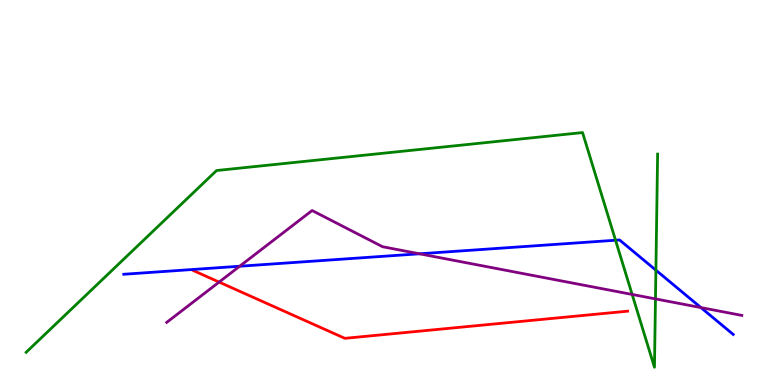[{'lines': ['blue', 'red'], 'intersections': []}, {'lines': ['green', 'red'], 'intersections': []}, {'lines': ['purple', 'red'], 'intersections': [{'x': 2.83, 'y': 2.67}]}, {'lines': ['blue', 'green'], 'intersections': [{'x': 7.94, 'y': 3.76}, {'x': 8.46, 'y': 2.98}]}, {'lines': ['blue', 'purple'], 'intersections': [{'x': 3.09, 'y': 3.08}, {'x': 5.41, 'y': 3.41}, {'x': 9.04, 'y': 2.01}]}, {'lines': ['green', 'purple'], 'intersections': [{'x': 8.16, 'y': 2.35}, {'x': 8.46, 'y': 2.24}]}]